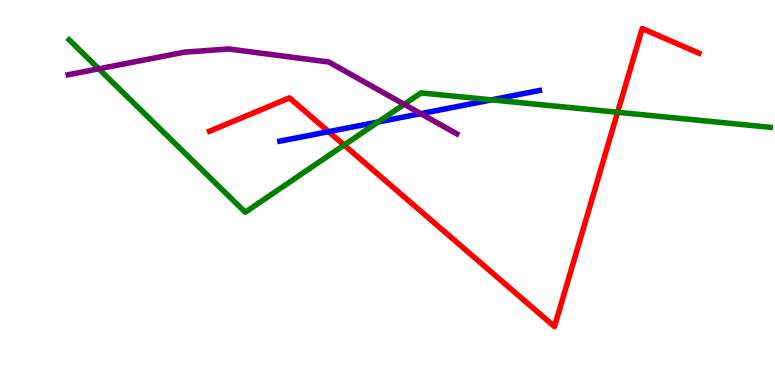[{'lines': ['blue', 'red'], 'intersections': [{'x': 4.24, 'y': 6.58}]}, {'lines': ['green', 'red'], 'intersections': [{'x': 4.44, 'y': 6.23}, {'x': 7.97, 'y': 7.08}]}, {'lines': ['purple', 'red'], 'intersections': []}, {'lines': ['blue', 'green'], 'intersections': [{'x': 4.88, 'y': 6.83}, {'x': 6.34, 'y': 7.41}]}, {'lines': ['blue', 'purple'], 'intersections': [{'x': 5.43, 'y': 7.05}]}, {'lines': ['green', 'purple'], 'intersections': [{'x': 1.27, 'y': 8.21}, {'x': 5.22, 'y': 7.29}]}]